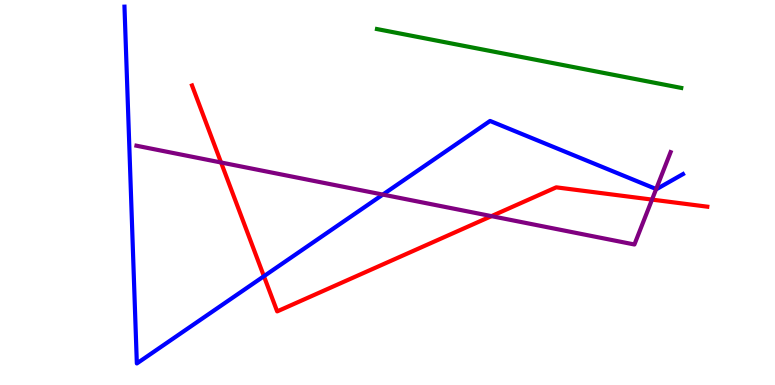[{'lines': ['blue', 'red'], 'intersections': [{'x': 3.41, 'y': 2.83}]}, {'lines': ['green', 'red'], 'intersections': []}, {'lines': ['purple', 'red'], 'intersections': [{'x': 2.85, 'y': 5.78}, {'x': 6.34, 'y': 4.39}, {'x': 8.41, 'y': 4.82}]}, {'lines': ['blue', 'green'], 'intersections': []}, {'lines': ['blue', 'purple'], 'intersections': [{'x': 4.94, 'y': 4.95}, {'x': 8.47, 'y': 5.09}]}, {'lines': ['green', 'purple'], 'intersections': []}]